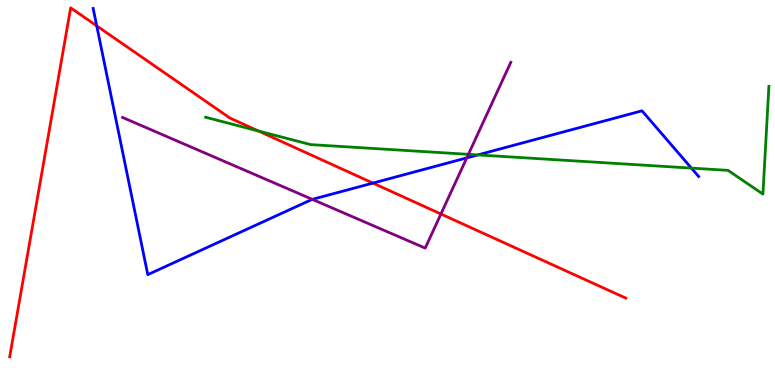[{'lines': ['blue', 'red'], 'intersections': [{'x': 1.25, 'y': 9.33}, {'x': 4.81, 'y': 5.24}]}, {'lines': ['green', 'red'], 'intersections': [{'x': 3.33, 'y': 6.6}]}, {'lines': ['purple', 'red'], 'intersections': [{'x': 5.69, 'y': 4.44}]}, {'lines': ['blue', 'green'], 'intersections': [{'x': 6.17, 'y': 5.98}, {'x': 8.92, 'y': 5.63}]}, {'lines': ['blue', 'purple'], 'intersections': [{'x': 4.03, 'y': 4.82}, {'x': 6.02, 'y': 5.9}]}, {'lines': ['green', 'purple'], 'intersections': [{'x': 6.04, 'y': 5.99}]}]